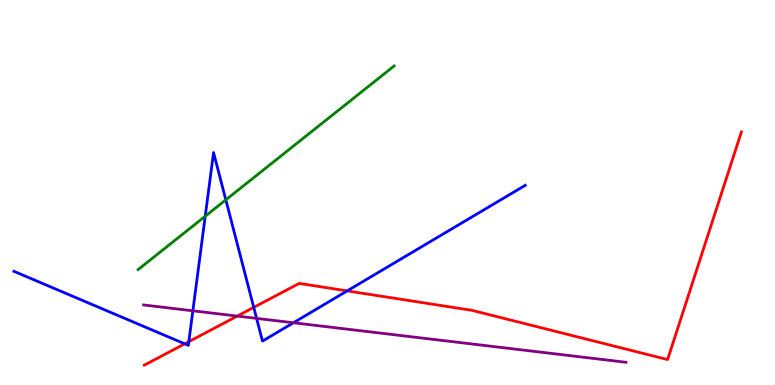[{'lines': ['blue', 'red'], 'intersections': [{'x': 2.38, 'y': 1.07}, {'x': 2.44, 'y': 1.13}, {'x': 3.27, 'y': 2.02}, {'x': 4.48, 'y': 2.44}]}, {'lines': ['green', 'red'], 'intersections': []}, {'lines': ['purple', 'red'], 'intersections': [{'x': 3.06, 'y': 1.79}]}, {'lines': ['blue', 'green'], 'intersections': [{'x': 2.65, 'y': 4.38}, {'x': 2.91, 'y': 4.81}]}, {'lines': ['blue', 'purple'], 'intersections': [{'x': 2.49, 'y': 1.93}, {'x': 3.31, 'y': 1.73}, {'x': 3.79, 'y': 1.62}]}, {'lines': ['green', 'purple'], 'intersections': []}]